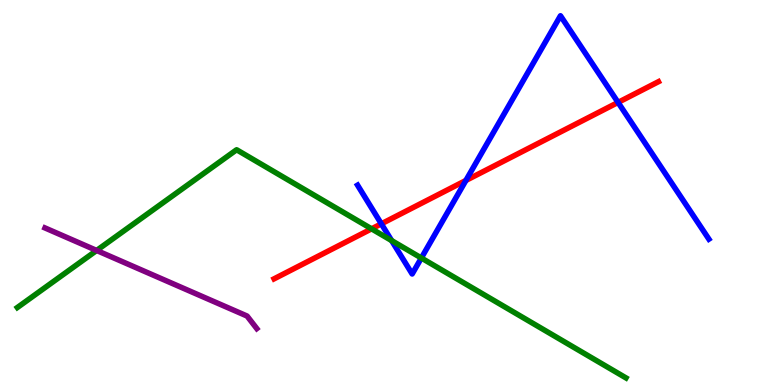[{'lines': ['blue', 'red'], 'intersections': [{'x': 4.92, 'y': 4.19}, {'x': 6.01, 'y': 5.31}, {'x': 7.97, 'y': 7.34}]}, {'lines': ['green', 'red'], 'intersections': [{'x': 4.79, 'y': 4.06}]}, {'lines': ['purple', 'red'], 'intersections': []}, {'lines': ['blue', 'green'], 'intersections': [{'x': 5.05, 'y': 3.75}, {'x': 5.44, 'y': 3.3}]}, {'lines': ['blue', 'purple'], 'intersections': []}, {'lines': ['green', 'purple'], 'intersections': [{'x': 1.25, 'y': 3.49}]}]